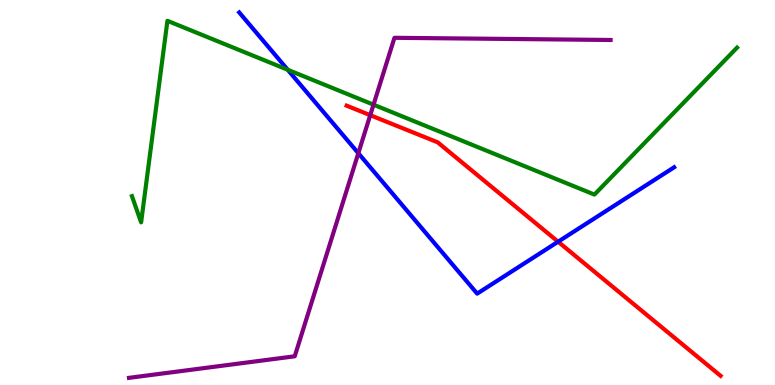[{'lines': ['blue', 'red'], 'intersections': [{'x': 7.2, 'y': 3.72}]}, {'lines': ['green', 'red'], 'intersections': []}, {'lines': ['purple', 'red'], 'intersections': [{'x': 4.78, 'y': 7.01}]}, {'lines': ['blue', 'green'], 'intersections': [{'x': 3.71, 'y': 8.19}]}, {'lines': ['blue', 'purple'], 'intersections': [{'x': 4.62, 'y': 6.02}]}, {'lines': ['green', 'purple'], 'intersections': [{'x': 4.82, 'y': 7.28}]}]